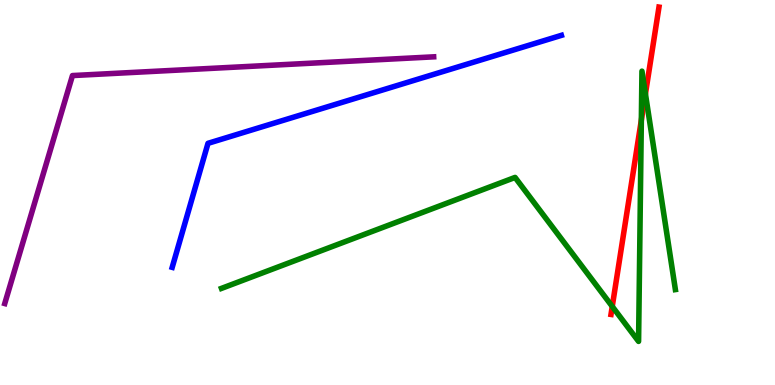[{'lines': ['blue', 'red'], 'intersections': []}, {'lines': ['green', 'red'], 'intersections': [{'x': 7.9, 'y': 2.04}, {'x': 8.28, 'y': 6.88}, {'x': 8.33, 'y': 7.56}]}, {'lines': ['purple', 'red'], 'intersections': []}, {'lines': ['blue', 'green'], 'intersections': []}, {'lines': ['blue', 'purple'], 'intersections': []}, {'lines': ['green', 'purple'], 'intersections': []}]